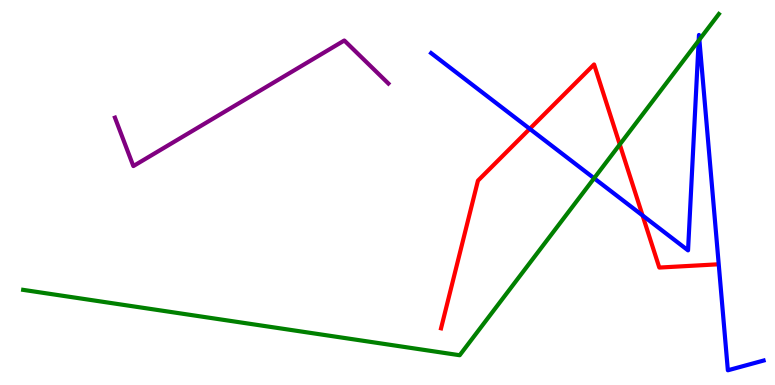[{'lines': ['blue', 'red'], 'intersections': [{'x': 6.84, 'y': 6.65}, {'x': 8.29, 'y': 4.4}]}, {'lines': ['green', 'red'], 'intersections': [{'x': 8.0, 'y': 6.25}]}, {'lines': ['purple', 'red'], 'intersections': []}, {'lines': ['blue', 'green'], 'intersections': [{'x': 7.67, 'y': 5.37}, {'x': 9.02, 'y': 8.95}, {'x': 9.02, 'y': 8.97}]}, {'lines': ['blue', 'purple'], 'intersections': []}, {'lines': ['green', 'purple'], 'intersections': []}]